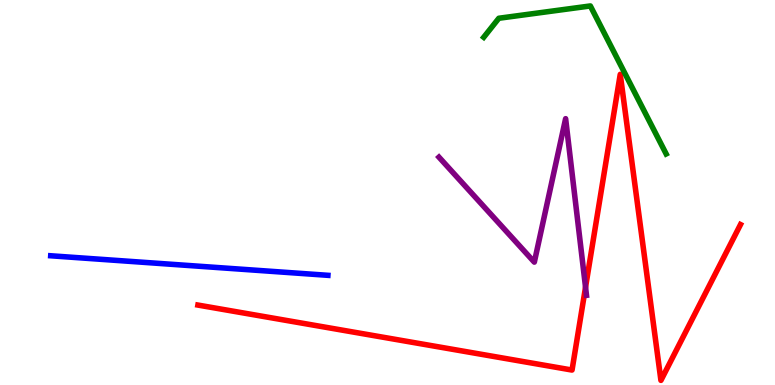[{'lines': ['blue', 'red'], 'intersections': []}, {'lines': ['green', 'red'], 'intersections': []}, {'lines': ['purple', 'red'], 'intersections': [{'x': 7.56, 'y': 2.54}]}, {'lines': ['blue', 'green'], 'intersections': []}, {'lines': ['blue', 'purple'], 'intersections': []}, {'lines': ['green', 'purple'], 'intersections': []}]